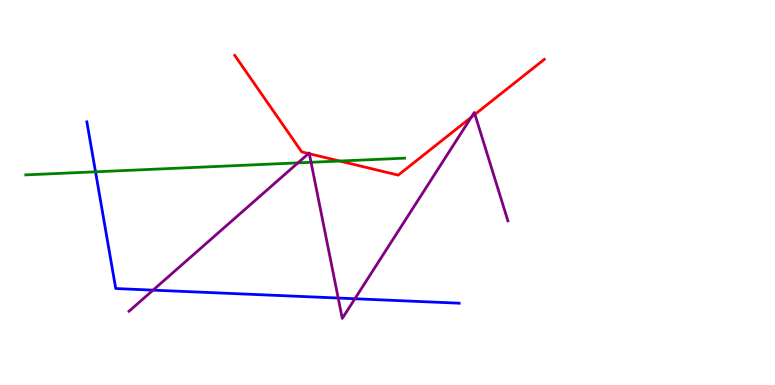[{'lines': ['blue', 'red'], 'intersections': []}, {'lines': ['green', 'red'], 'intersections': [{'x': 4.38, 'y': 5.82}]}, {'lines': ['purple', 'red'], 'intersections': [{'x': 3.98, 'y': 6.01}, {'x': 3.99, 'y': 6.01}, {'x': 6.08, 'y': 6.95}, {'x': 6.13, 'y': 7.03}]}, {'lines': ['blue', 'green'], 'intersections': [{'x': 1.23, 'y': 5.54}]}, {'lines': ['blue', 'purple'], 'intersections': [{'x': 1.97, 'y': 2.46}, {'x': 4.36, 'y': 2.26}, {'x': 4.58, 'y': 2.24}]}, {'lines': ['green', 'purple'], 'intersections': [{'x': 3.84, 'y': 5.77}, {'x': 4.01, 'y': 5.78}]}]